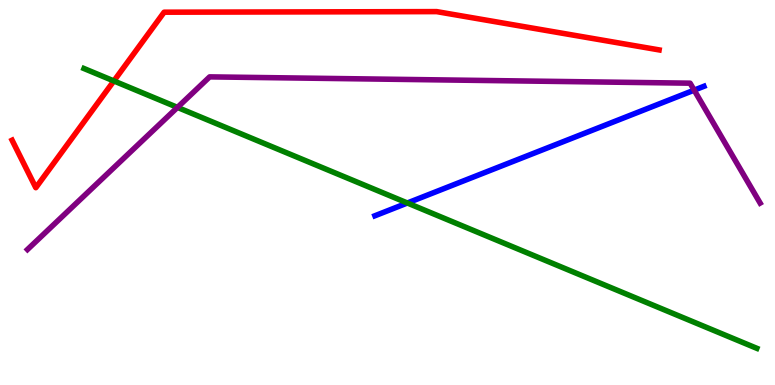[{'lines': ['blue', 'red'], 'intersections': []}, {'lines': ['green', 'red'], 'intersections': [{'x': 1.47, 'y': 7.9}]}, {'lines': ['purple', 'red'], 'intersections': []}, {'lines': ['blue', 'green'], 'intersections': [{'x': 5.26, 'y': 4.73}]}, {'lines': ['blue', 'purple'], 'intersections': [{'x': 8.96, 'y': 7.66}]}, {'lines': ['green', 'purple'], 'intersections': [{'x': 2.29, 'y': 7.21}]}]